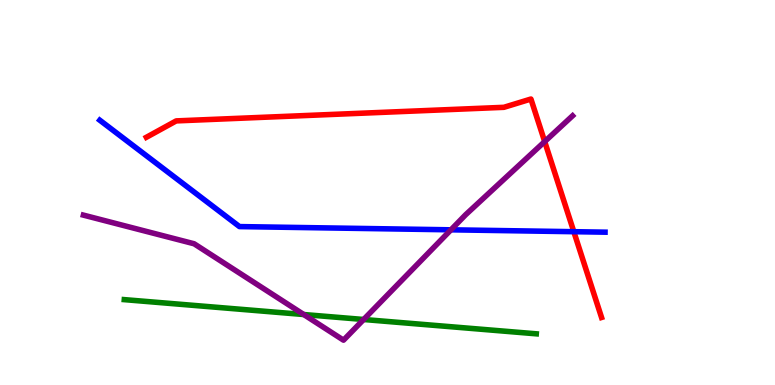[{'lines': ['blue', 'red'], 'intersections': [{'x': 7.4, 'y': 3.98}]}, {'lines': ['green', 'red'], 'intersections': []}, {'lines': ['purple', 'red'], 'intersections': [{'x': 7.03, 'y': 6.32}]}, {'lines': ['blue', 'green'], 'intersections': []}, {'lines': ['blue', 'purple'], 'intersections': [{'x': 5.82, 'y': 4.03}]}, {'lines': ['green', 'purple'], 'intersections': [{'x': 3.92, 'y': 1.83}, {'x': 4.69, 'y': 1.7}]}]